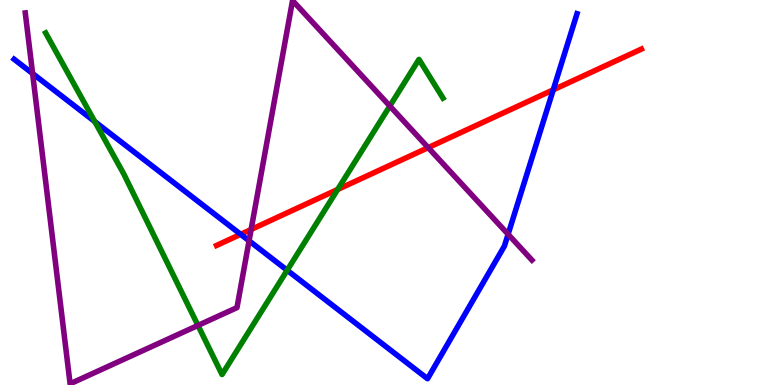[{'lines': ['blue', 'red'], 'intersections': [{'x': 3.11, 'y': 3.91}, {'x': 7.14, 'y': 7.67}]}, {'lines': ['green', 'red'], 'intersections': [{'x': 4.36, 'y': 5.08}]}, {'lines': ['purple', 'red'], 'intersections': [{'x': 3.24, 'y': 4.04}, {'x': 5.52, 'y': 6.17}]}, {'lines': ['blue', 'green'], 'intersections': [{'x': 1.22, 'y': 6.84}, {'x': 3.71, 'y': 2.98}]}, {'lines': ['blue', 'purple'], 'intersections': [{'x': 0.421, 'y': 8.09}, {'x': 3.21, 'y': 3.75}, {'x': 6.56, 'y': 3.91}]}, {'lines': ['green', 'purple'], 'intersections': [{'x': 2.55, 'y': 1.55}, {'x': 5.03, 'y': 7.25}]}]